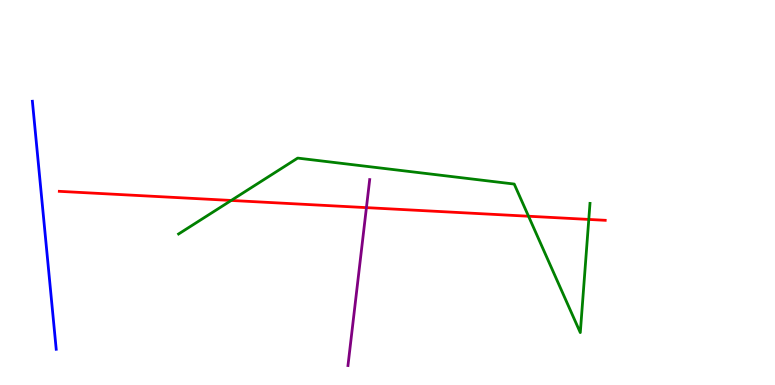[{'lines': ['blue', 'red'], 'intersections': []}, {'lines': ['green', 'red'], 'intersections': [{'x': 2.98, 'y': 4.79}, {'x': 6.82, 'y': 4.38}, {'x': 7.6, 'y': 4.3}]}, {'lines': ['purple', 'red'], 'intersections': [{'x': 4.73, 'y': 4.61}]}, {'lines': ['blue', 'green'], 'intersections': []}, {'lines': ['blue', 'purple'], 'intersections': []}, {'lines': ['green', 'purple'], 'intersections': []}]